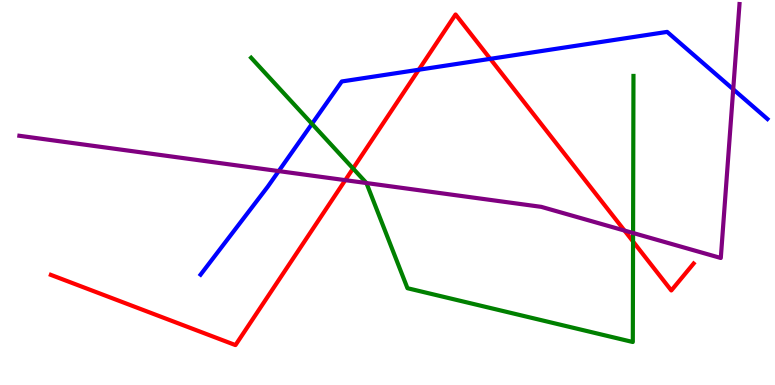[{'lines': ['blue', 'red'], 'intersections': [{'x': 5.4, 'y': 8.19}, {'x': 6.33, 'y': 8.47}]}, {'lines': ['green', 'red'], 'intersections': [{'x': 4.56, 'y': 5.62}, {'x': 8.17, 'y': 3.73}]}, {'lines': ['purple', 'red'], 'intersections': [{'x': 4.46, 'y': 5.32}, {'x': 8.06, 'y': 4.01}]}, {'lines': ['blue', 'green'], 'intersections': [{'x': 4.03, 'y': 6.78}]}, {'lines': ['blue', 'purple'], 'intersections': [{'x': 3.6, 'y': 5.56}, {'x': 9.46, 'y': 7.68}]}, {'lines': ['green', 'purple'], 'intersections': [{'x': 4.73, 'y': 5.25}, {'x': 8.17, 'y': 3.95}]}]